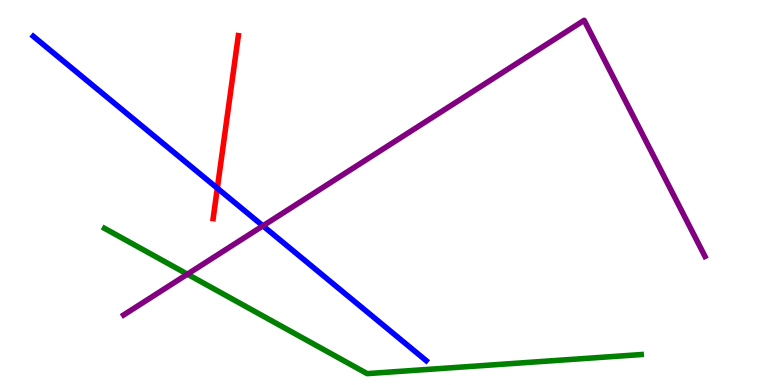[{'lines': ['blue', 'red'], 'intersections': [{'x': 2.8, 'y': 5.11}]}, {'lines': ['green', 'red'], 'intersections': []}, {'lines': ['purple', 'red'], 'intersections': []}, {'lines': ['blue', 'green'], 'intersections': []}, {'lines': ['blue', 'purple'], 'intersections': [{'x': 3.39, 'y': 4.13}]}, {'lines': ['green', 'purple'], 'intersections': [{'x': 2.42, 'y': 2.88}]}]